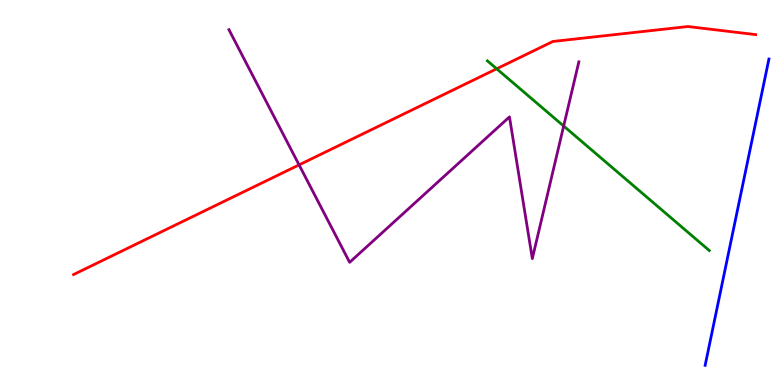[{'lines': ['blue', 'red'], 'intersections': []}, {'lines': ['green', 'red'], 'intersections': [{'x': 6.41, 'y': 8.21}]}, {'lines': ['purple', 'red'], 'intersections': [{'x': 3.86, 'y': 5.72}]}, {'lines': ['blue', 'green'], 'intersections': []}, {'lines': ['blue', 'purple'], 'intersections': []}, {'lines': ['green', 'purple'], 'intersections': [{'x': 7.27, 'y': 6.73}]}]